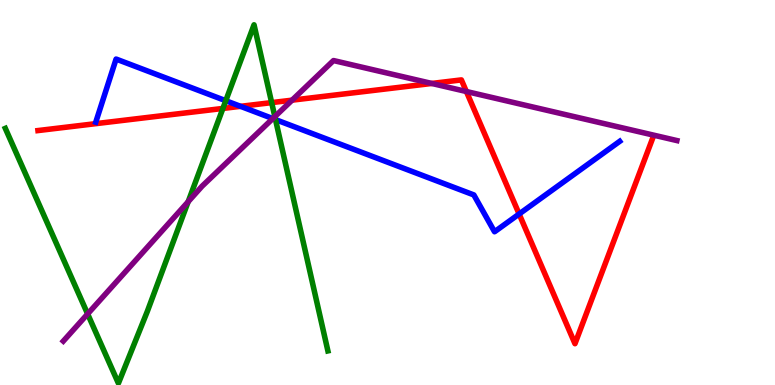[{'lines': ['blue', 'red'], 'intersections': [{'x': 3.1, 'y': 7.24}, {'x': 6.7, 'y': 4.44}]}, {'lines': ['green', 'red'], 'intersections': [{'x': 2.88, 'y': 7.18}, {'x': 3.51, 'y': 7.33}]}, {'lines': ['purple', 'red'], 'intersections': [{'x': 3.77, 'y': 7.4}, {'x': 5.57, 'y': 7.83}, {'x': 6.02, 'y': 7.62}]}, {'lines': ['blue', 'green'], 'intersections': [{'x': 2.91, 'y': 7.38}, {'x': 3.55, 'y': 6.89}]}, {'lines': ['blue', 'purple'], 'intersections': [{'x': 3.52, 'y': 6.92}]}, {'lines': ['green', 'purple'], 'intersections': [{'x': 1.13, 'y': 1.85}, {'x': 2.43, 'y': 4.76}, {'x': 3.55, 'y': 6.97}]}]